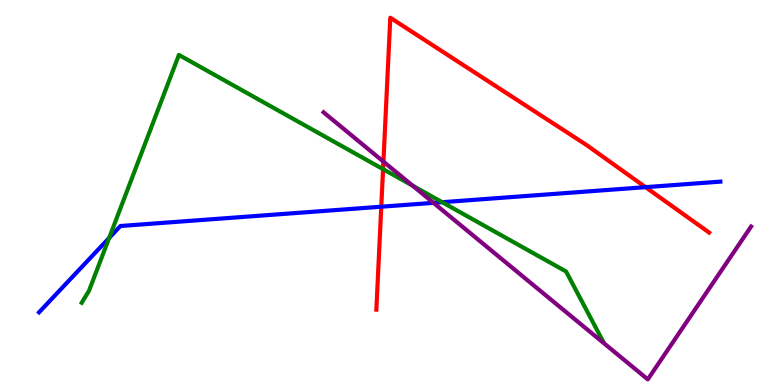[{'lines': ['blue', 'red'], 'intersections': [{'x': 4.92, 'y': 4.63}, {'x': 8.33, 'y': 5.14}]}, {'lines': ['green', 'red'], 'intersections': [{'x': 4.94, 'y': 5.61}]}, {'lines': ['purple', 'red'], 'intersections': [{'x': 4.95, 'y': 5.8}]}, {'lines': ['blue', 'green'], 'intersections': [{'x': 1.41, 'y': 3.82}, {'x': 5.71, 'y': 4.75}]}, {'lines': ['blue', 'purple'], 'intersections': [{'x': 5.59, 'y': 4.73}]}, {'lines': ['green', 'purple'], 'intersections': [{'x': 5.32, 'y': 5.18}]}]